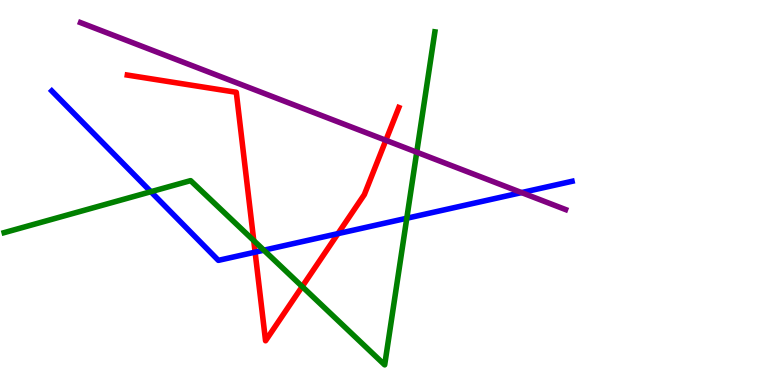[{'lines': ['blue', 'red'], 'intersections': [{'x': 3.29, 'y': 3.45}, {'x': 4.36, 'y': 3.93}]}, {'lines': ['green', 'red'], 'intersections': [{'x': 3.27, 'y': 3.75}, {'x': 3.9, 'y': 2.56}]}, {'lines': ['purple', 'red'], 'intersections': [{'x': 4.98, 'y': 6.36}]}, {'lines': ['blue', 'green'], 'intersections': [{'x': 1.95, 'y': 5.02}, {'x': 3.4, 'y': 3.5}, {'x': 5.25, 'y': 4.33}]}, {'lines': ['blue', 'purple'], 'intersections': [{'x': 6.73, 'y': 5.0}]}, {'lines': ['green', 'purple'], 'intersections': [{'x': 5.38, 'y': 6.05}]}]